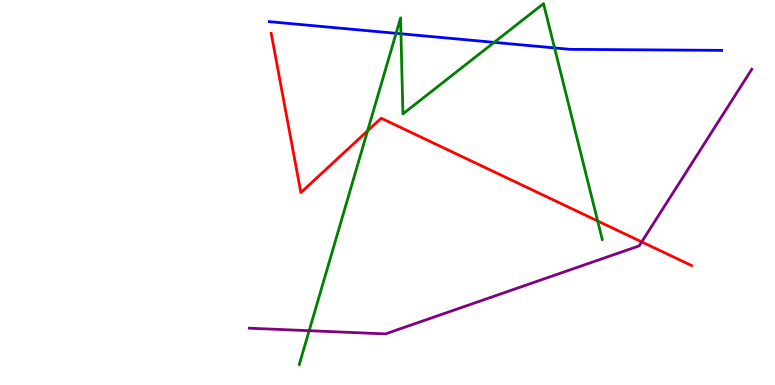[{'lines': ['blue', 'red'], 'intersections': []}, {'lines': ['green', 'red'], 'intersections': [{'x': 4.74, 'y': 6.6}, {'x': 7.71, 'y': 4.26}]}, {'lines': ['purple', 'red'], 'intersections': [{'x': 8.28, 'y': 3.72}]}, {'lines': ['blue', 'green'], 'intersections': [{'x': 5.11, 'y': 9.13}, {'x': 5.17, 'y': 9.12}, {'x': 6.38, 'y': 8.9}, {'x': 7.16, 'y': 8.76}]}, {'lines': ['blue', 'purple'], 'intersections': []}, {'lines': ['green', 'purple'], 'intersections': [{'x': 3.99, 'y': 1.41}]}]